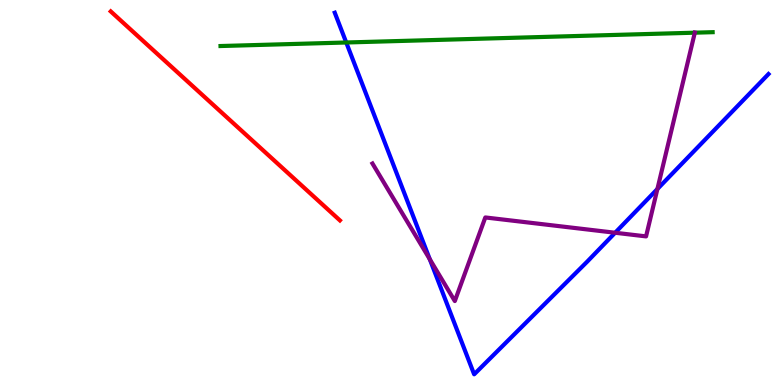[{'lines': ['blue', 'red'], 'intersections': []}, {'lines': ['green', 'red'], 'intersections': []}, {'lines': ['purple', 'red'], 'intersections': []}, {'lines': ['blue', 'green'], 'intersections': [{'x': 4.47, 'y': 8.9}]}, {'lines': ['blue', 'purple'], 'intersections': [{'x': 5.55, 'y': 3.27}, {'x': 7.94, 'y': 3.95}, {'x': 8.48, 'y': 5.09}]}, {'lines': ['green', 'purple'], 'intersections': [{'x': 8.97, 'y': 9.15}]}]